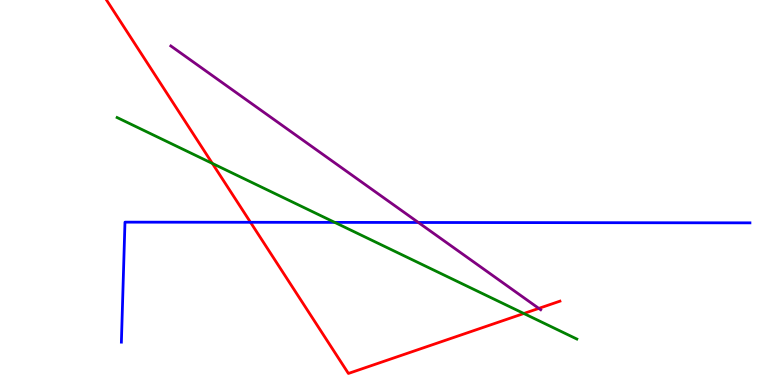[{'lines': ['blue', 'red'], 'intersections': [{'x': 3.23, 'y': 4.23}]}, {'lines': ['green', 'red'], 'intersections': [{'x': 2.74, 'y': 5.76}, {'x': 6.76, 'y': 1.86}]}, {'lines': ['purple', 'red'], 'intersections': [{'x': 6.95, 'y': 1.99}]}, {'lines': ['blue', 'green'], 'intersections': [{'x': 4.32, 'y': 4.22}]}, {'lines': ['blue', 'purple'], 'intersections': [{'x': 5.4, 'y': 4.22}]}, {'lines': ['green', 'purple'], 'intersections': []}]